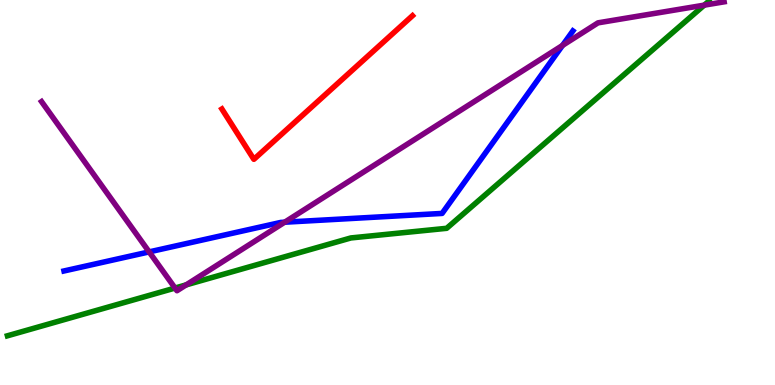[{'lines': ['blue', 'red'], 'intersections': []}, {'lines': ['green', 'red'], 'intersections': []}, {'lines': ['purple', 'red'], 'intersections': []}, {'lines': ['blue', 'green'], 'intersections': []}, {'lines': ['blue', 'purple'], 'intersections': [{'x': 1.92, 'y': 3.46}, {'x': 3.67, 'y': 4.23}, {'x': 7.26, 'y': 8.82}]}, {'lines': ['green', 'purple'], 'intersections': [{'x': 2.26, 'y': 2.52}, {'x': 2.4, 'y': 2.6}, {'x': 9.09, 'y': 9.87}]}]